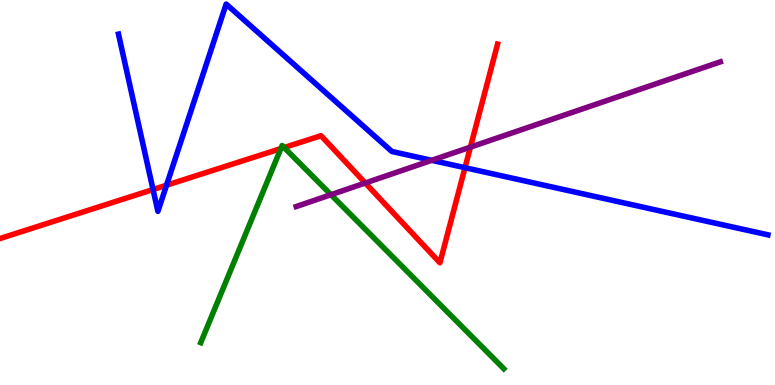[{'lines': ['blue', 'red'], 'intersections': [{'x': 1.97, 'y': 5.08}, {'x': 2.15, 'y': 5.19}, {'x': 6.0, 'y': 5.64}]}, {'lines': ['green', 'red'], 'intersections': [{'x': 3.62, 'y': 6.14}, {'x': 3.67, 'y': 6.17}]}, {'lines': ['purple', 'red'], 'intersections': [{'x': 4.71, 'y': 5.25}, {'x': 6.07, 'y': 6.18}]}, {'lines': ['blue', 'green'], 'intersections': []}, {'lines': ['blue', 'purple'], 'intersections': [{'x': 5.57, 'y': 5.84}]}, {'lines': ['green', 'purple'], 'intersections': [{'x': 4.27, 'y': 4.94}]}]